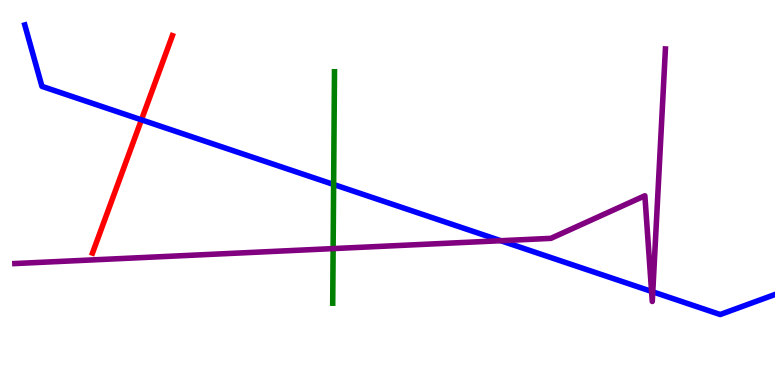[{'lines': ['blue', 'red'], 'intersections': [{'x': 1.83, 'y': 6.89}]}, {'lines': ['green', 'red'], 'intersections': []}, {'lines': ['purple', 'red'], 'intersections': []}, {'lines': ['blue', 'green'], 'intersections': [{'x': 4.3, 'y': 5.21}]}, {'lines': ['blue', 'purple'], 'intersections': [{'x': 6.46, 'y': 3.75}, {'x': 8.41, 'y': 2.43}, {'x': 8.42, 'y': 2.42}]}, {'lines': ['green', 'purple'], 'intersections': [{'x': 4.3, 'y': 3.54}]}]